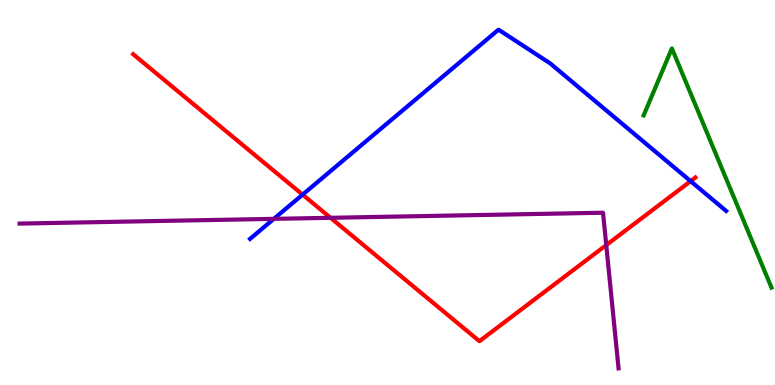[{'lines': ['blue', 'red'], 'intersections': [{'x': 3.9, 'y': 4.94}, {'x': 8.91, 'y': 5.29}]}, {'lines': ['green', 'red'], 'intersections': []}, {'lines': ['purple', 'red'], 'intersections': [{'x': 4.27, 'y': 4.34}, {'x': 7.82, 'y': 3.63}]}, {'lines': ['blue', 'green'], 'intersections': []}, {'lines': ['blue', 'purple'], 'intersections': [{'x': 3.53, 'y': 4.32}]}, {'lines': ['green', 'purple'], 'intersections': []}]